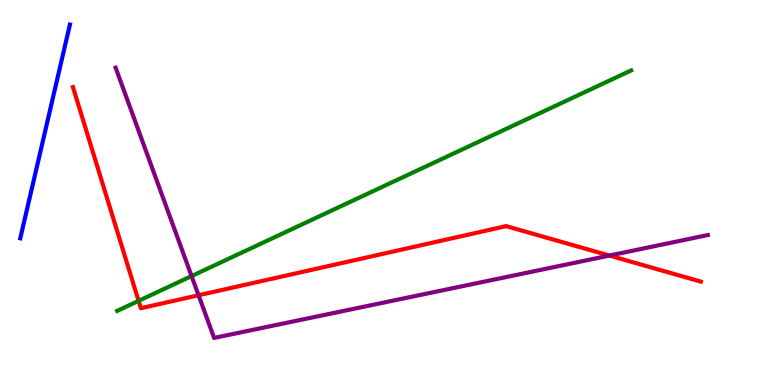[{'lines': ['blue', 'red'], 'intersections': []}, {'lines': ['green', 'red'], 'intersections': [{'x': 1.79, 'y': 2.19}]}, {'lines': ['purple', 'red'], 'intersections': [{'x': 2.56, 'y': 2.33}, {'x': 7.86, 'y': 3.36}]}, {'lines': ['blue', 'green'], 'intersections': []}, {'lines': ['blue', 'purple'], 'intersections': []}, {'lines': ['green', 'purple'], 'intersections': [{'x': 2.47, 'y': 2.83}]}]